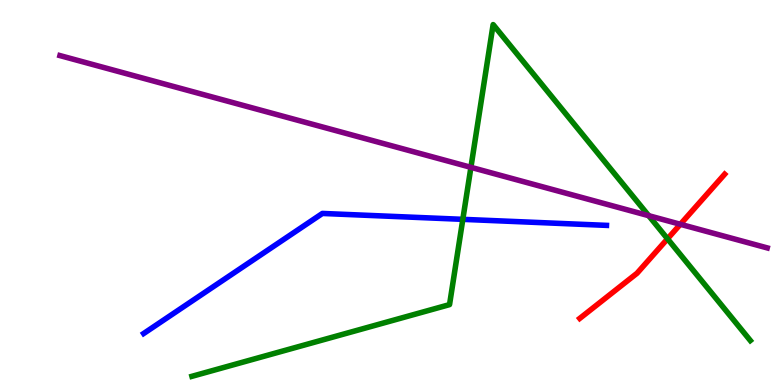[{'lines': ['blue', 'red'], 'intersections': []}, {'lines': ['green', 'red'], 'intersections': [{'x': 8.61, 'y': 3.8}]}, {'lines': ['purple', 'red'], 'intersections': [{'x': 8.78, 'y': 4.17}]}, {'lines': ['blue', 'green'], 'intersections': [{'x': 5.97, 'y': 4.3}]}, {'lines': ['blue', 'purple'], 'intersections': []}, {'lines': ['green', 'purple'], 'intersections': [{'x': 6.08, 'y': 5.65}, {'x': 8.37, 'y': 4.4}]}]